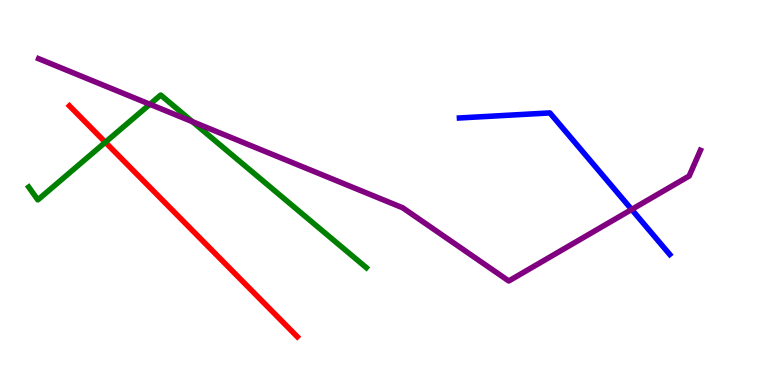[{'lines': ['blue', 'red'], 'intersections': []}, {'lines': ['green', 'red'], 'intersections': [{'x': 1.36, 'y': 6.31}]}, {'lines': ['purple', 'red'], 'intersections': []}, {'lines': ['blue', 'green'], 'intersections': []}, {'lines': ['blue', 'purple'], 'intersections': [{'x': 8.15, 'y': 4.56}]}, {'lines': ['green', 'purple'], 'intersections': [{'x': 1.93, 'y': 7.29}, {'x': 2.48, 'y': 6.84}]}]